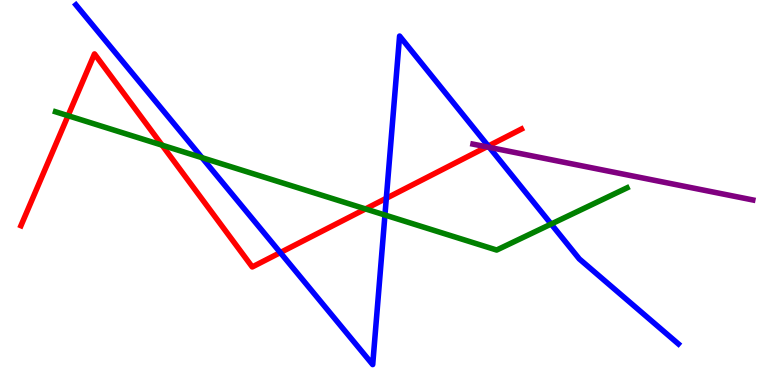[{'lines': ['blue', 'red'], 'intersections': [{'x': 3.62, 'y': 3.44}, {'x': 4.98, 'y': 4.85}, {'x': 6.3, 'y': 6.21}]}, {'lines': ['green', 'red'], 'intersections': [{'x': 0.878, 'y': 7.0}, {'x': 2.09, 'y': 6.23}, {'x': 4.72, 'y': 4.57}]}, {'lines': ['purple', 'red'], 'intersections': [{'x': 6.28, 'y': 6.19}]}, {'lines': ['blue', 'green'], 'intersections': [{'x': 2.61, 'y': 5.9}, {'x': 4.97, 'y': 4.42}, {'x': 7.11, 'y': 4.18}]}, {'lines': ['blue', 'purple'], 'intersections': [{'x': 6.31, 'y': 6.17}]}, {'lines': ['green', 'purple'], 'intersections': []}]